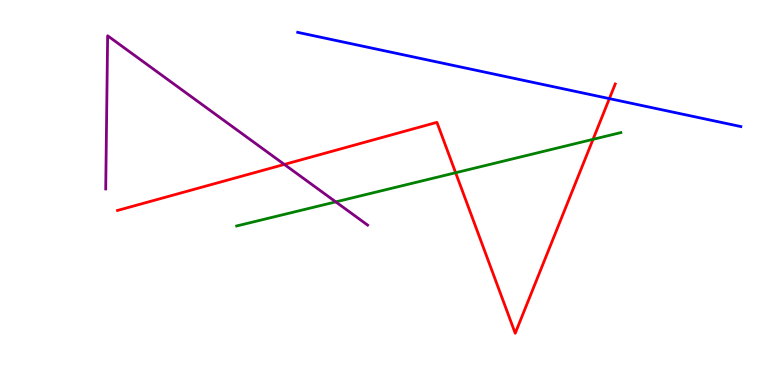[{'lines': ['blue', 'red'], 'intersections': [{'x': 7.86, 'y': 7.44}]}, {'lines': ['green', 'red'], 'intersections': [{'x': 5.88, 'y': 5.51}, {'x': 7.65, 'y': 6.38}]}, {'lines': ['purple', 'red'], 'intersections': [{'x': 3.67, 'y': 5.73}]}, {'lines': ['blue', 'green'], 'intersections': []}, {'lines': ['blue', 'purple'], 'intersections': []}, {'lines': ['green', 'purple'], 'intersections': [{'x': 4.33, 'y': 4.76}]}]